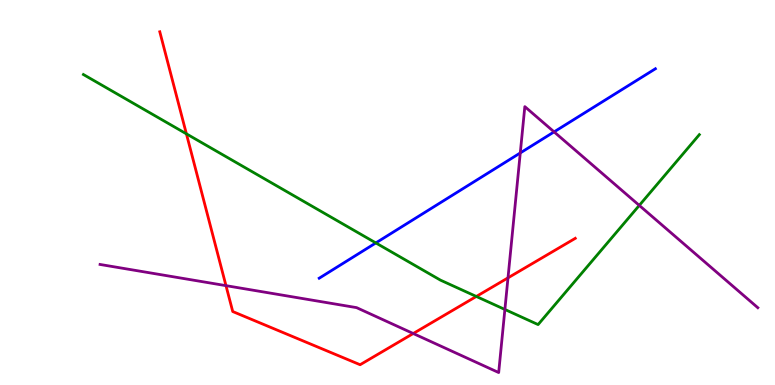[{'lines': ['blue', 'red'], 'intersections': []}, {'lines': ['green', 'red'], 'intersections': [{'x': 2.41, 'y': 6.52}, {'x': 6.15, 'y': 2.3}]}, {'lines': ['purple', 'red'], 'intersections': [{'x': 2.92, 'y': 2.58}, {'x': 5.33, 'y': 1.34}, {'x': 6.55, 'y': 2.78}]}, {'lines': ['blue', 'green'], 'intersections': [{'x': 4.85, 'y': 3.69}]}, {'lines': ['blue', 'purple'], 'intersections': [{'x': 6.71, 'y': 6.03}, {'x': 7.15, 'y': 6.57}]}, {'lines': ['green', 'purple'], 'intersections': [{'x': 6.51, 'y': 1.96}, {'x': 8.25, 'y': 4.66}]}]